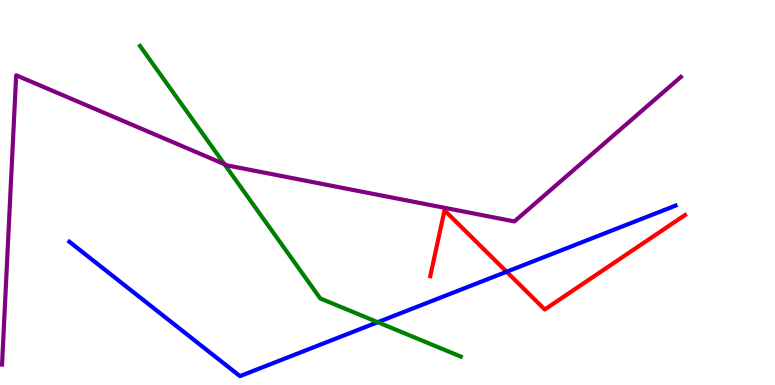[{'lines': ['blue', 'red'], 'intersections': [{'x': 6.54, 'y': 2.94}]}, {'lines': ['green', 'red'], 'intersections': []}, {'lines': ['purple', 'red'], 'intersections': []}, {'lines': ['blue', 'green'], 'intersections': [{'x': 4.87, 'y': 1.63}]}, {'lines': ['blue', 'purple'], 'intersections': []}, {'lines': ['green', 'purple'], 'intersections': [{'x': 2.9, 'y': 5.74}]}]